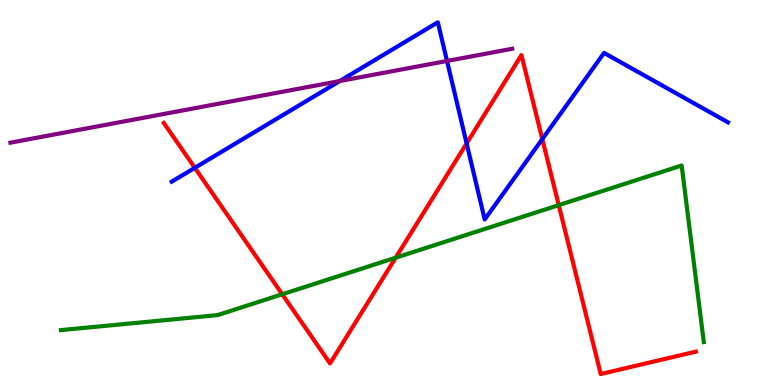[{'lines': ['blue', 'red'], 'intersections': [{'x': 2.51, 'y': 5.64}, {'x': 6.02, 'y': 6.28}, {'x': 7.0, 'y': 6.39}]}, {'lines': ['green', 'red'], 'intersections': [{'x': 3.64, 'y': 2.36}, {'x': 5.11, 'y': 3.31}, {'x': 7.21, 'y': 4.67}]}, {'lines': ['purple', 'red'], 'intersections': []}, {'lines': ['blue', 'green'], 'intersections': []}, {'lines': ['blue', 'purple'], 'intersections': [{'x': 4.38, 'y': 7.89}, {'x': 5.77, 'y': 8.42}]}, {'lines': ['green', 'purple'], 'intersections': []}]